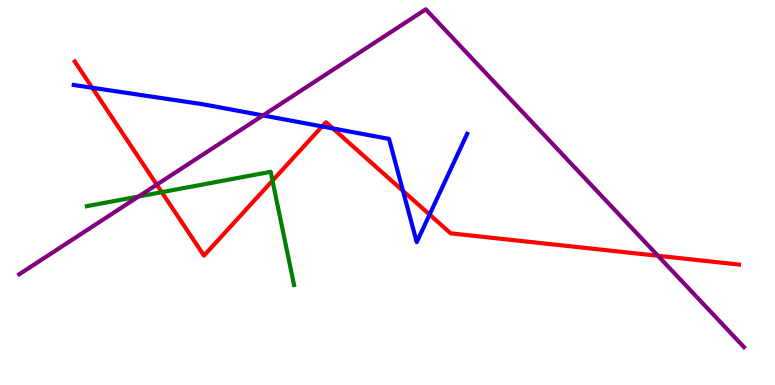[{'lines': ['blue', 'red'], 'intersections': [{'x': 1.19, 'y': 7.72}, {'x': 4.16, 'y': 6.72}, {'x': 4.29, 'y': 6.66}, {'x': 5.2, 'y': 5.04}, {'x': 5.54, 'y': 4.43}]}, {'lines': ['green', 'red'], 'intersections': [{'x': 2.09, 'y': 5.01}, {'x': 3.52, 'y': 5.31}]}, {'lines': ['purple', 'red'], 'intersections': [{'x': 2.02, 'y': 5.2}, {'x': 8.49, 'y': 3.36}]}, {'lines': ['blue', 'green'], 'intersections': []}, {'lines': ['blue', 'purple'], 'intersections': [{'x': 3.39, 'y': 7.0}]}, {'lines': ['green', 'purple'], 'intersections': [{'x': 1.79, 'y': 4.9}]}]